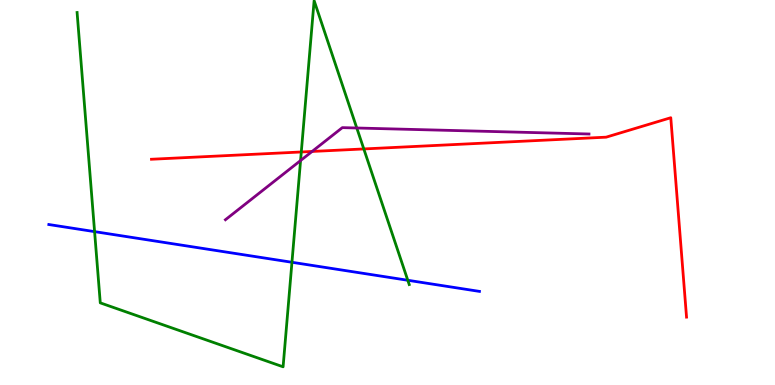[{'lines': ['blue', 'red'], 'intersections': []}, {'lines': ['green', 'red'], 'intersections': [{'x': 3.89, 'y': 6.05}, {'x': 4.69, 'y': 6.13}]}, {'lines': ['purple', 'red'], 'intersections': [{'x': 4.03, 'y': 6.07}]}, {'lines': ['blue', 'green'], 'intersections': [{'x': 1.22, 'y': 3.98}, {'x': 3.77, 'y': 3.19}, {'x': 5.26, 'y': 2.72}]}, {'lines': ['blue', 'purple'], 'intersections': []}, {'lines': ['green', 'purple'], 'intersections': [{'x': 3.88, 'y': 5.83}, {'x': 4.6, 'y': 6.68}]}]